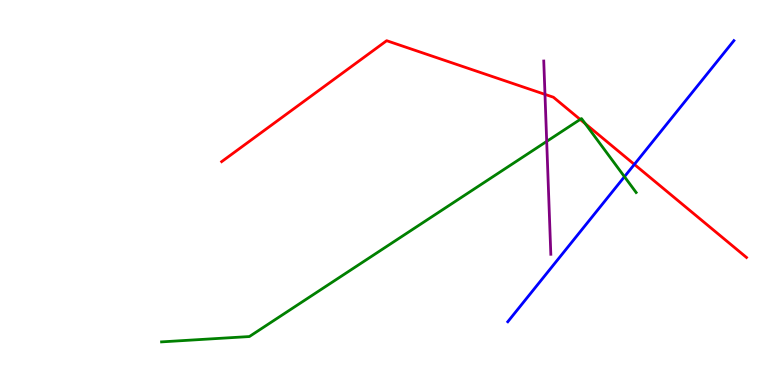[{'lines': ['blue', 'red'], 'intersections': [{'x': 8.19, 'y': 5.73}]}, {'lines': ['green', 'red'], 'intersections': [{'x': 7.49, 'y': 6.9}, {'x': 7.55, 'y': 6.79}]}, {'lines': ['purple', 'red'], 'intersections': [{'x': 7.03, 'y': 7.55}]}, {'lines': ['blue', 'green'], 'intersections': [{'x': 8.06, 'y': 5.41}]}, {'lines': ['blue', 'purple'], 'intersections': []}, {'lines': ['green', 'purple'], 'intersections': [{'x': 7.05, 'y': 6.33}]}]